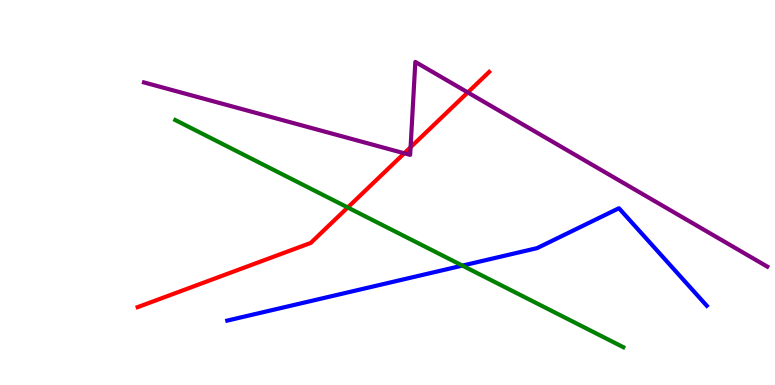[{'lines': ['blue', 'red'], 'intersections': []}, {'lines': ['green', 'red'], 'intersections': [{'x': 4.49, 'y': 4.61}]}, {'lines': ['purple', 'red'], 'intersections': [{'x': 5.22, 'y': 6.02}, {'x': 5.3, 'y': 6.18}, {'x': 6.04, 'y': 7.6}]}, {'lines': ['blue', 'green'], 'intersections': [{'x': 5.97, 'y': 3.1}]}, {'lines': ['blue', 'purple'], 'intersections': []}, {'lines': ['green', 'purple'], 'intersections': []}]